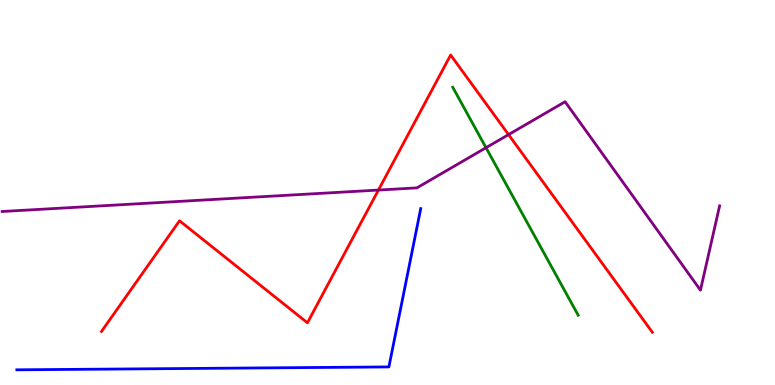[{'lines': ['blue', 'red'], 'intersections': []}, {'lines': ['green', 'red'], 'intersections': []}, {'lines': ['purple', 'red'], 'intersections': [{'x': 4.88, 'y': 5.06}, {'x': 6.56, 'y': 6.5}]}, {'lines': ['blue', 'green'], 'intersections': []}, {'lines': ['blue', 'purple'], 'intersections': []}, {'lines': ['green', 'purple'], 'intersections': [{'x': 6.27, 'y': 6.16}]}]